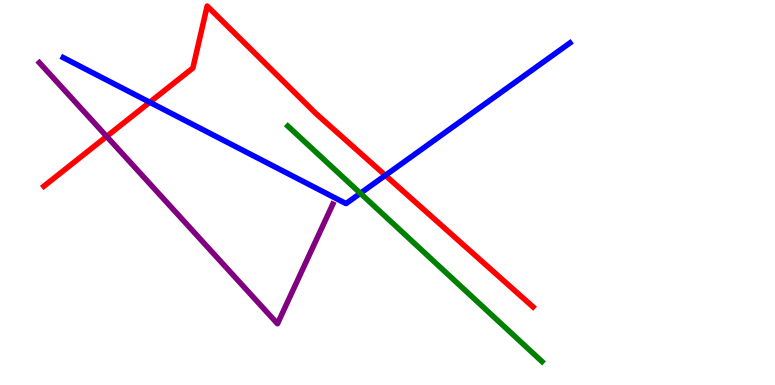[{'lines': ['blue', 'red'], 'intersections': [{'x': 1.93, 'y': 7.34}, {'x': 4.97, 'y': 5.45}]}, {'lines': ['green', 'red'], 'intersections': []}, {'lines': ['purple', 'red'], 'intersections': [{'x': 1.38, 'y': 6.46}]}, {'lines': ['blue', 'green'], 'intersections': [{'x': 4.65, 'y': 4.98}]}, {'lines': ['blue', 'purple'], 'intersections': []}, {'lines': ['green', 'purple'], 'intersections': []}]